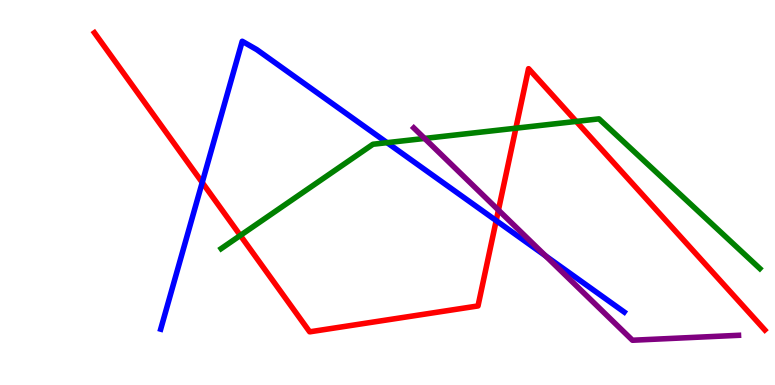[{'lines': ['blue', 'red'], 'intersections': [{'x': 2.61, 'y': 5.26}, {'x': 6.4, 'y': 4.27}]}, {'lines': ['green', 'red'], 'intersections': [{'x': 3.1, 'y': 3.88}, {'x': 6.66, 'y': 6.67}, {'x': 7.44, 'y': 6.85}]}, {'lines': ['purple', 'red'], 'intersections': [{'x': 6.43, 'y': 4.54}]}, {'lines': ['blue', 'green'], 'intersections': [{'x': 4.99, 'y': 6.29}]}, {'lines': ['blue', 'purple'], 'intersections': [{'x': 7.04, 'y': 3.35}]}, {'lines': ['green', 'purple'], 'intersections': [{'x': 5.48, 'y': 6.4}]}]